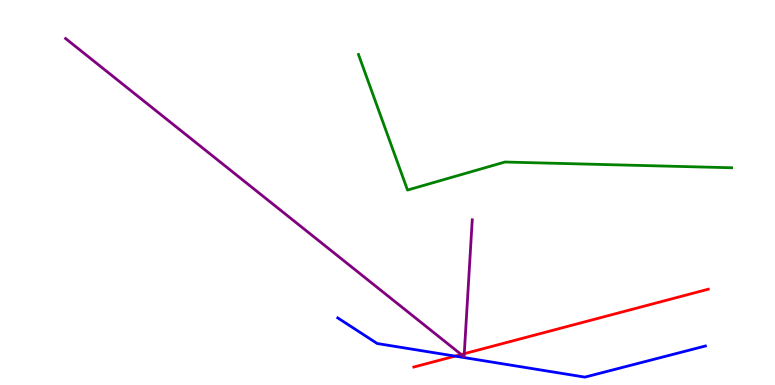[{'lines': ['blue', 'red'], 'intersections': [{'x': 5.87, 'y': 0.75}]}, {'lines': ['green', 'red'], 'intersections': []}, {'lines': ['purple', 'red'], 'intersections': [{'x': 5.95, 'y': 0.792}, {'x': 5.99, 'y': 0.813}]}, {'lines': ['blue', 'green'], 'intersections': []}, {'lines': ['blue', 'purple'], 'intersections': []}, {'lines': ['green', 'purple'], 'intersections': []}]